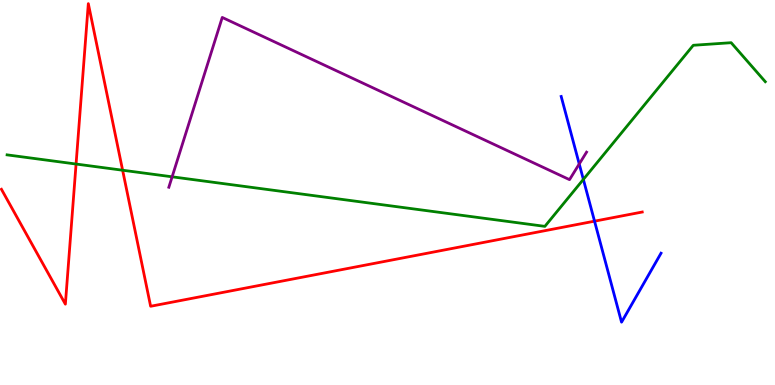[{'lines': ['blue', 'red'], 'intersections': [{'x': 7.67, 'y': 4.26}]}, {'lines': ['green', 'red'], 'intersections': [{'x': 0.982, 'y': 5.74}, {'x': 1.58, 'y': 5.58}]}, {'lines': ['purple', 'red'], 'intersections': []}, {'lines': ['blue', 'green'], 'intersections': [{'x': 7.53, 'y': 5.34}]}, {'lines': ['blue', 'purple'], 'intersections': [{'x': 7.47, 'y': 5.74}]}, {'lines': ['green', 'purple'], 'intersections': [{'x': 2.22, 'y': 5.41}]}]